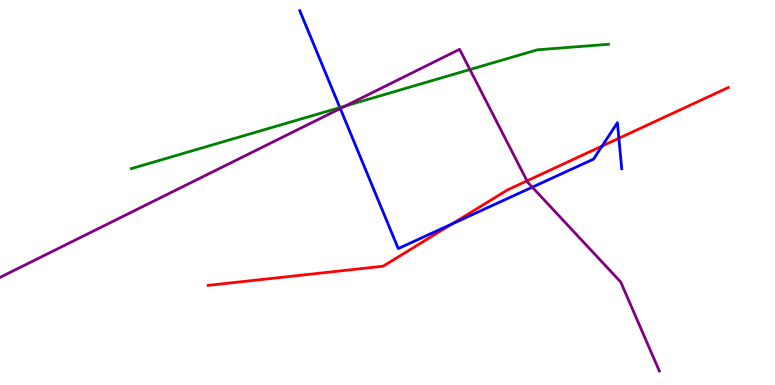[{'lines': ['blue', 'red'], 'intersections': [{'x': 5.83, 'y': 4.18}, {'x': 7.77, 'y': 6.21}, {'x': 7.99, 'y': 6.41}]}, {'lines': ['green', 'red'], 'intersections': []}, {'lines': ['purple', 'red'], 'intersections': [{'x': 6.8, 'y': 5.3}]}, {'lines': ['blue', 'green'], 'intersections': [{'x': 4.39, 'y': 7.21}]}, {'lines': ['blue', 'purple'], 'intersections': [{'x': 4.39, 'y': 7.18}, {'x': 6.87, 'y': 5.14}]}, {'lines': ['green', 'purple'], 'intersections': [{'x': 4.46, 'y': 7.25}, {'x': 6.06, 'y': 8.19}]}]